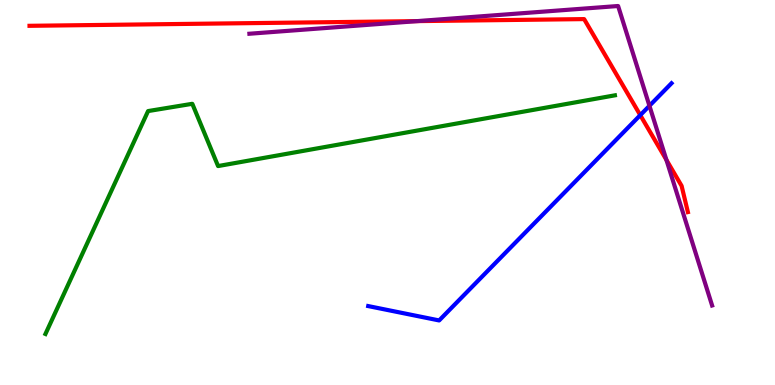[{'lines': ['blue', 'red'], 'intersections': [{'x': 8.26, 'y': 7.01}]}, {'lines': ['green', 'red'], 'intersections': []}, {'lines': ['purple', 'red'], 'intersections': [{'x': 5.38, 'y': 9.45}, {'x': 8.6, 'y': 5.85}]}, {'lines': ['blue', 'green'], 'intersections': []}, {'lines': ['blue', 'purple'], 'intersections': [{'x': 8.38, 'y': 7.25}]}, {'lines': ['green', 'purple'], 'intersections': []}]